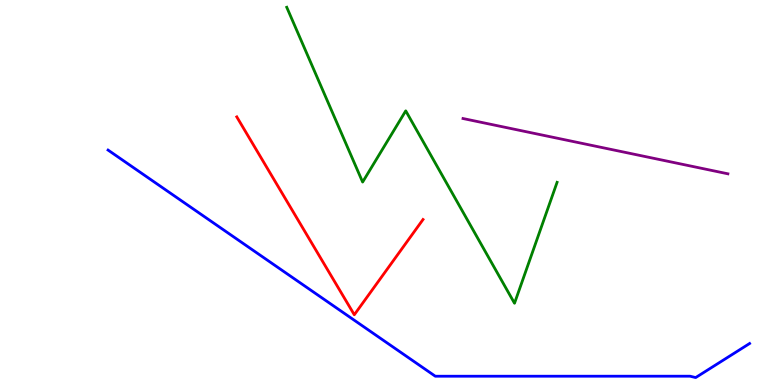[{'lines': ['blue', 'red'], 'intersections': []}, {'lines': ['green', 'red'], 'intersections': []}, {'lines': ['purple', 'red'], 'intersections': []}, {'lines': ['blue', 'green'], 'intersections': []}, {'lines': ['blue', 'purple'], 'intersections': []}, {'lines': ['green', 'purple'], 'intersections': []}]